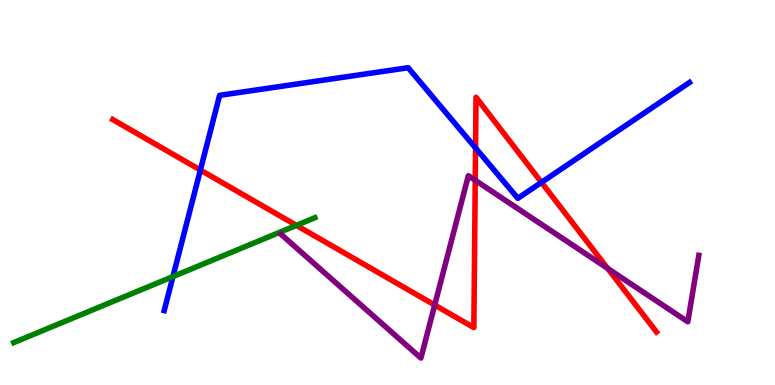[{'lines': ['blue', 'red'], 'intersections': [{'x': 2.59, 'y': 5.58}, {'x': 6.14, 'y': 6.16}, {'x': 6.99, 'y': 5.26}]}, {'lines': ['green', 'red'], 'intersections': [{'x': 3.82, 'y': 4.15}]}, {'lines': ['purple', 'red'], 'intersections': [{'x': 5.61, 'y': 2.08}, {'x': 6.13, 'y': 5.32}, {'x': 7.84, 'y': 3.03}]}, {'lines': ['blue', 'green'], 'intersections': [{'x': 2.23, 'y': 2.82}]}, {'lines': ['blue', 'purple'], 'intersections': []}, {'lines': ['green', 'purple'], 'intersections': []}]